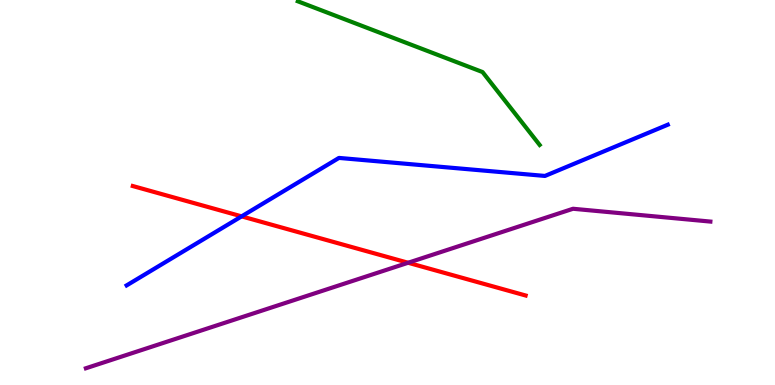[{'lines': ['blue', 'red'], 'intersections': [{'x': 3.12, 'y': 4.38}]}, {'lines': ['green', 'red'], 'intersections': []}, {'lines': ['purple', 'red'], 'intersections': [{'x': 5.27, 'y': 3.18}]}, {'lines': ['blue', 'green'], 'intersections': []}, {'lines': ['blue', 'purple'], 'intersections': []}, {'lines': ['green', 'purple'], 'intersections': []}]